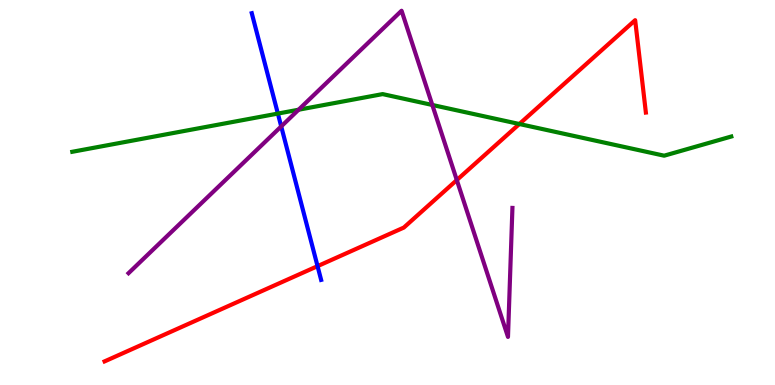[{'lines': ['blue', 'red'], 'intersections': [{'x': 4.1, 'y': 3.09}]}, {'lines': ['green', 'red'], 'intersections': [{'x': 6.7, 'y': 6.78}]}, {'lines': ['purple', 'red'], 'intersections': [{'x': 5.89, 'y': 5.32}]}, {'lines': ['blue', 'green'], 'intersections': [{'x': 3.59, 'y': 7.05}]}, {'lines': ['blue', 'purple'], 'intersections': [{'x': 3.63, 'y': 6.72}]}, {'lines': ['green', 'purple'], 'intersections': [{'x': 3.85, 'y': 7.15}, {'x': 5.58, 'y': 7.27}]}]